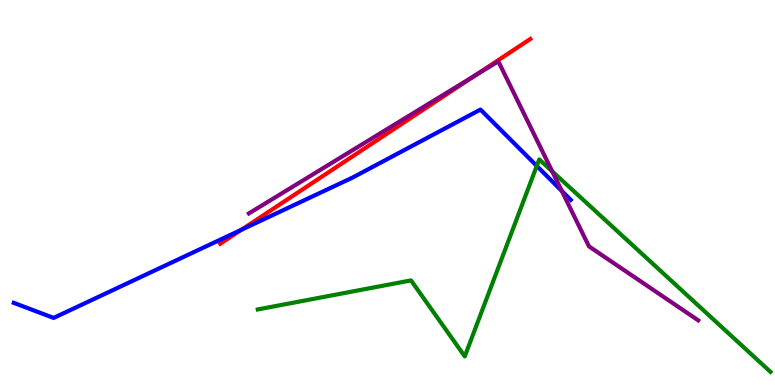[{'lines': ['blue', 'red'], 'intersections': [{'x': 3.12, 'y': 4.03}]}, {'lines': ['green', 'red'], 'intersections': []}, {'lines': ['purple', 'red'], 'intersections': [{'x': 6.12, 'y': 8.03}]}, {'lines': ['blue', 'green'], 'intersections': [{'x': 6.93, 'y': 5.69}]}, {'lines': ['blue', 'purple'], 'intersections': [{'x': 7.25, 'y': 5.04}]}, {'lines': ['green', 'purple'], 'intersections': [{'x': 7.13, 'y': 5.55}]}]